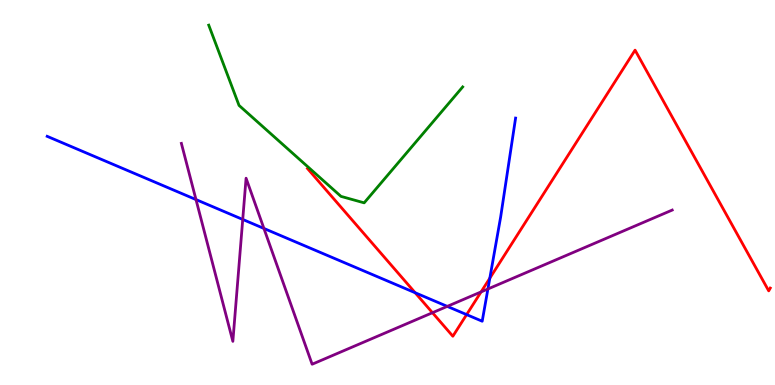[{'lines': ['blue', 'red'], 'intersections': [{'x': 5.36, 'y': 2.4}, {'x': 6.02, 'y': 1.83}, {'x': 6.32, 'y': 2.77}]}, {'lines': ['green', 'red'], 'intersections': []}, {'lines': ['purple', 'red'], 'intersections': [{'x': 5.58, 'y': 1.88}, {'x': 6.21, 'y': 2.42}]}, {'lines': ['blue', 'green'], 'intersections': []}, {'lines': ['blue', 'purple'], 'intersections': [{'x': 2.53, 'y': 4.82}, {'x': 3.13, 'y': 4.3}, {'x': 3.41, 'y': 4.07}, {'x': 5.77, 'y': 2.04}, {'x': 6.3, 'y': 2.49}]}, {'lines': ['green', 'purple'], 'intersections': []}]